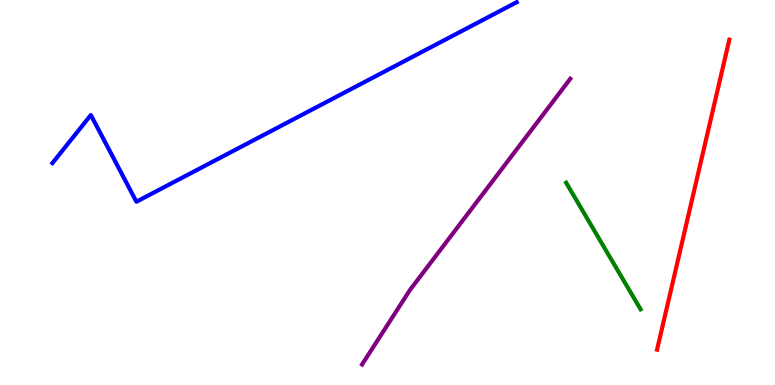[{'lines': ['blue', 'red'], 'intersections': []}, {'lines': ['green', 'red'], 'intersections': []}, {'lines': ['purple', 'red'], 'intersections': []}, {'lines': ['blue', 'green'], 'intersections': []}, {'lines': ['blue', 'purple'], 'intersections': []}, {'lines': ['green', 'purple'], 'intersections': []}]